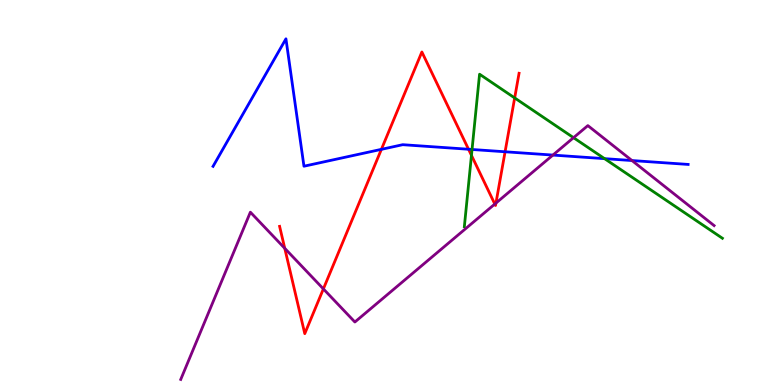[{'lines': ['blue', 'red'], 'intersections': [{'x': 4.92, 'y': 6.12}, {'x': 6.05, 'y': 6.12}, {'x': 6.52, 'y': 6.06}]}, {'lines': ['green', 'red'], 'intersections': [{'x': 6.08, 'y': 5.96}, {'x': 6.64, 'y': 7.46}]}, {'lines': ['purple', 'red'], 'intersections': [{'x': 3.67, 'y': 3.55}, {'x': 4.17, 'y': 2.5}, {'x': 6.38, 'y': 4.7}, {'x': 6.4, 'y': 4.72}]}, {'lines': ['blue', 'green'], 'intersections': [{'x': 6.09, 'y': 6.12}, {'x': 7.8, 'y': 5.88}]}, {'lines': ['blue', 'purple'], 'intersections': [{'x': 7.13, 'y': 5.97}, {'x': 8.15, 'y': 5.83}]}, {'lines': ['green', 'purple'], 'intersections': [{'x': 7.4, 'y': 6.42}]}]